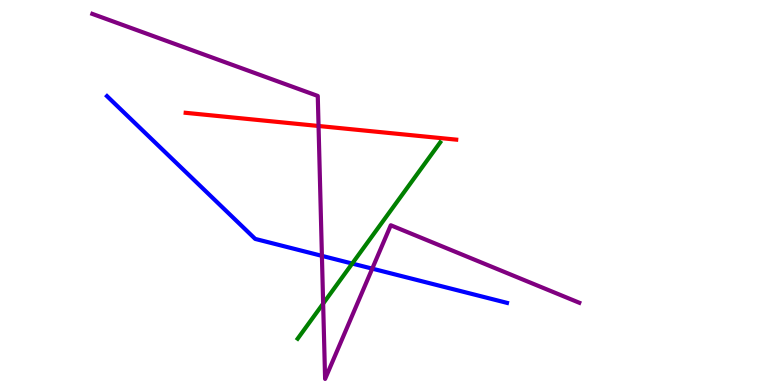[{'lines': ['blue', 'red'], 'intersections': []}, {'lines': ['green', 'red'], 'intersections': []}, {'lines': ['purple', 'red'], 'intersections': [{'x': 4.11, 'y': 6.73}]}, {'lines': ['blue', 'green'], 'intersections': [{'x': 4.54, 'y': 3.15}]}, {'lines': ['blue', 'purple'], 'intersections': [{'x': 4.15, 'y': 3.35}, {'x': 4.8, 'y': 3.02}]}, {'lines': ['green', 'purple'], 'intersections': [{'x': 4.17, 'y': 2.11}]}]